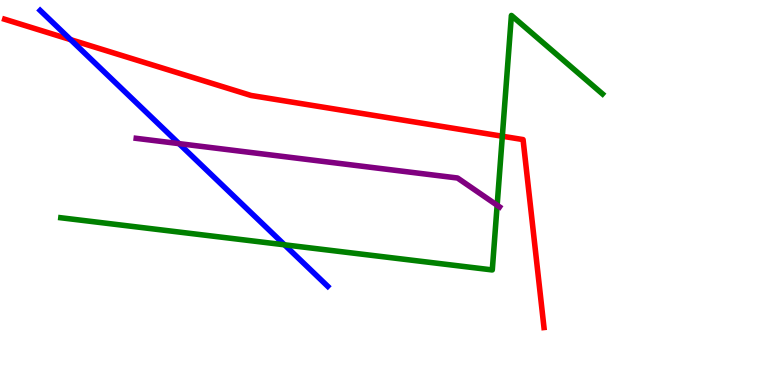[{'lines': ['blue', 'red'], 'intersections': [{'x': 0.911, 'y': 8.97}]}, {'lines': ['green', 'red'], 'intersections': [{'x': 6.48, 'y': 6.46}]}, {'lines': ['purple', 'red'], 'intersections': []}, {'lines': ['blue', 'green'], 'intersections': [{'x': 3.67, 'y': 3.64}]}, {'lines': ['blue', 'purple'], 'intersections': [{'x': 2.31, 'y': 6.27}]}, {'lines': ['green', 'purple'], 'intersections': [{'x': 6.41, 'y': 4.67}]}]